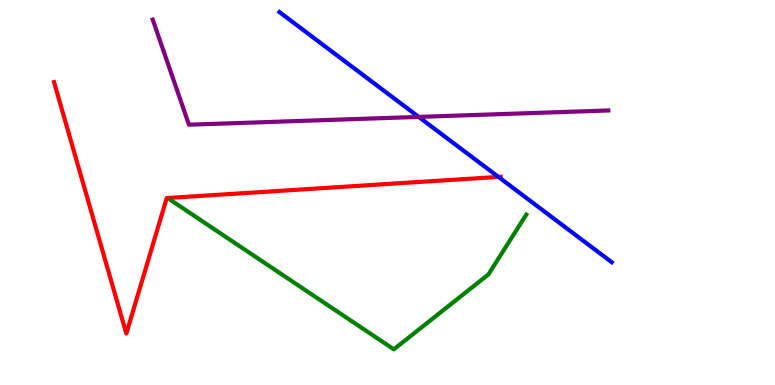[{'lines': ['blue', 'red'], 'intersections': [{'x': 6.43, 'y': 5.4}]}, {'lines': ['green', 'red'], 'intersections': []}, {'lines': ['purple', 'red'], 'intersections': []}, {'lines': ['blue', 'green'], 'intersections': []}, {'lines': ['blue', 'purple'], 'intersections': [{'x': 5.4, 'y': 6.96}]}, {'lines': ['green', 'purple'], 'intersections': []}]